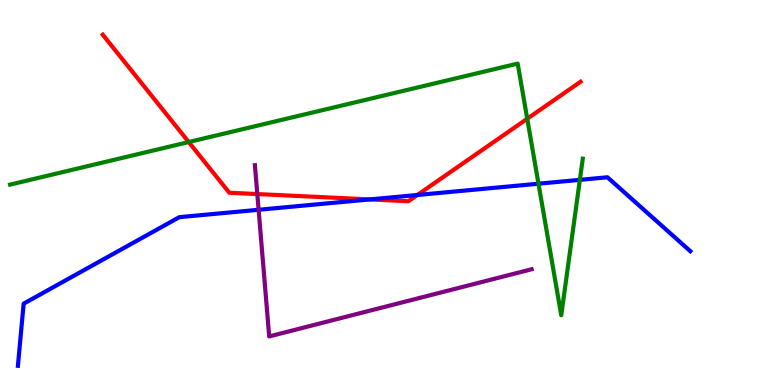[{'lines': ['blue', 'red'], 'intersections': [{'x': 4.77, 'y': 4.82}, {'x': 5.39, 'y': 4.94}]}, {'lines': ['green', 'red'], 'intersections': [{'x': 2.44, 'y': 6.31}, {'x': 6.8, 'y': 6.92}]}, {'lines': ['purple', 'red'], 'intersections': [{'x': 3.32, 'y': 4.96}]}, {'lines': ['blue', 'green'], 'intersections': [{'x': 6.95, 'y': 5.23}, {'x': 7.48, 'y': 5.33}]}, {'lines': ['blue', 'purple'], 'intersections': [{'x': 3.34, 'y': 4.55}]}, {'lines': ['green', 'purple'], 'intersections': []}]